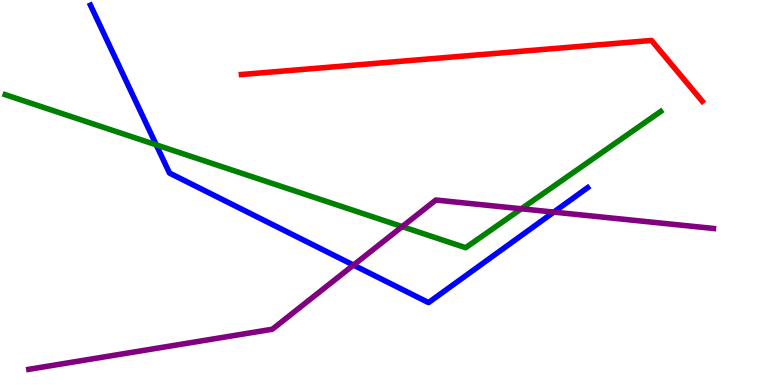[{'lines': ['blue', 'red'], 'intersections': []}, {'lines': ['green', 'red'], 'intersections': []}, {'lines': ['purple', 'red'], 'intersections': []}, {'lines': ['blue', 'green'], 'intersections': [{'x': 2.02, 'y': 6.24}]}, {'lines': ['blue', 'purple'], 'intersections': [{'x': 4.56, 'y': 3.11}, {'x': 7.15, 'y': 4.49}]}, {'lines': ['green', 'purple'], 'intersections': [{'x': 5.19, 'y': 4.11}, {'x': 6.73, 'y': 4.58}]}]